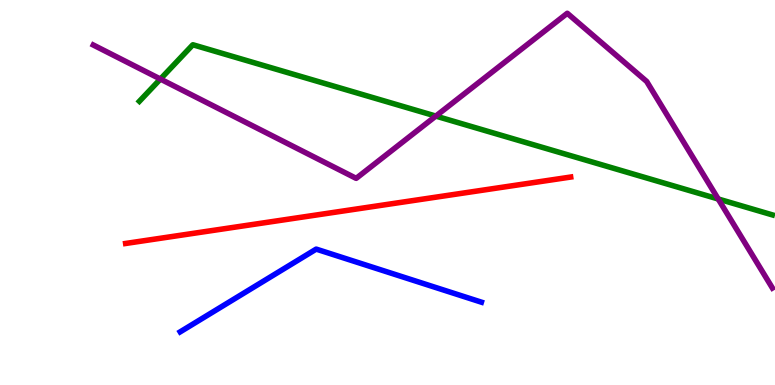[{'lines': ['blue', 'red'], 'intersections': []}, {'lines': ['green', 'red'], 'intersections': []}, {'lines': ['purple', 'red'], 'intersections': []}, {'lines': ['blue', 'green'], 'intersections': []}, {'lines': ['blue', 'purple'], 'intersections': []}, {'lines': ['green', 'purple'], 'intersections': [{'x': 2.07, 'y': 7.95}, {'x': 5.62, 'y': 6.98}, {'x': 9.27, 'y': 4.83}]}]